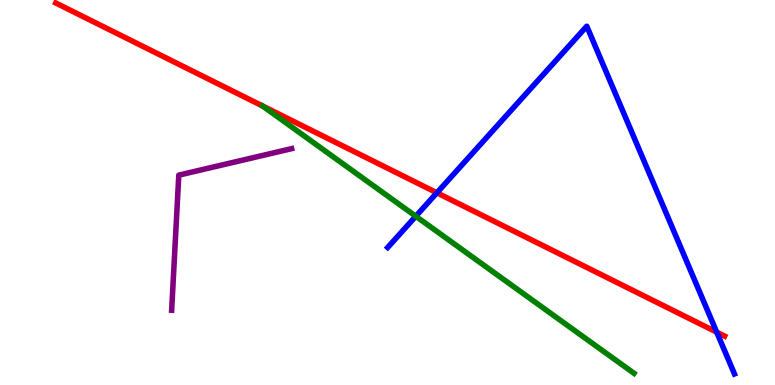[{'lines': ['blue', 'red'], 'intersections': [{'x': 5.64, 'y': 4.99}, {'x': 9.25, 'y': 1.37}]}, {'lines': ['green', 'red'], 'intersections': [{'x': 3.39, 'y': 7.25}]}, {'lines': ['purple', 'red'], 'intersections': []}, {'lines': ['blue', 'green'], 'intersections': [{'x': 5.37, 'y': 4.38}]}, {'lines': ['blue', 'purple'], 'intersections': []}, {'lines': ['green', 'purple'], 'intersections': []}]